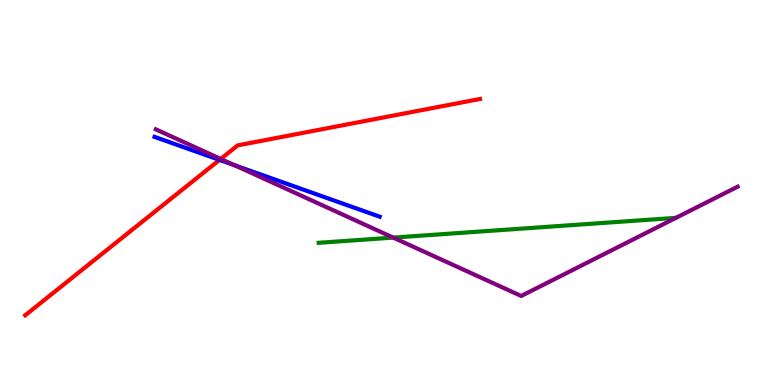[{'lines': ['blue', 'red'], 'intersections': [{'x': 2.83, 'y': 5.85}]}, {'lines': ['green', 'red'], 'intersections': []}, {'lines': ['purple', 'red'], 'intersections': [{'x': 2.85, 'y': 5.87}]}, {'lines': ['blue', 'green'], 'intersections': []}, {'lines': ['blue', 'purple'], 'intersections': [{'x': 3.02, 'y': 5.71}]}, {'lines': ['green', 'purple'], 'intersections': [{'x': 5.07, 'y': 3.83}]}]